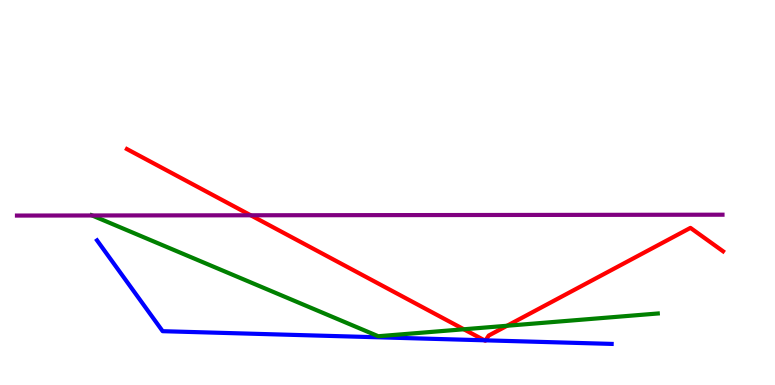[{'lines': ['blue', 'red'], 'intersections': [{'x': 6.25, 'y': 1.16}, {'x': 6.27, 'y': 1.16}]}, {'lines': ['green', 'red'], 'intersections': [{'x': 5.98, 'y': 1.45}, {'x': 6.54, 'y': 1.54}]}, {'lines': ['purple', 'red'], 'intersections': [{'x': 3.23, 'y': 4.41}]}, {'lines': ['blue', 'green'], 'intersections': []}, {'lines': ['blue', 'purple'], 'intersections': []}, {'lines': ['green', 'purple'], 'intersections': [{'x': 1.19, 'y': 4.4}]}]